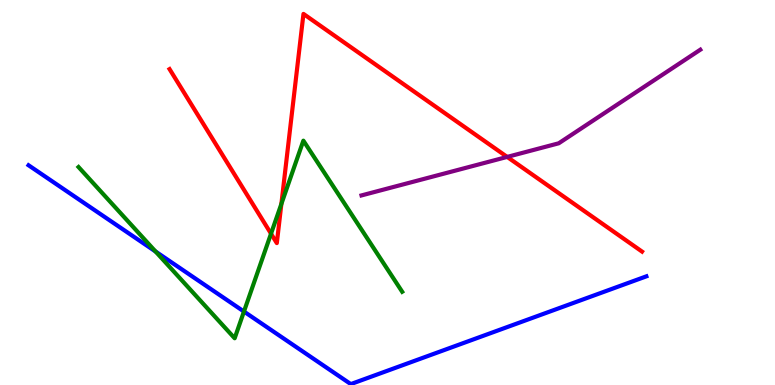[{'lines': ['blue', 'red'], 'intersections': []}, {'lines': ['green', 'red'], 'intersections': [{'x': 3.5, 'y': 3.93}, {'x': 3.63, 'y': 4.7}]}, {'lines': ['purple', 'red'], 'intersections': [{'x': 6.54, 'y': 5.92}]}, {'lines': ['blue', 'green'], 'intersections': [{'x': 2.01, 'y': 3.47}, {'x': 3.15, 'y': 1.91}]}, {'lines': ['blue', 'purple'], 'intersections': []}, {'lines': ['green', 'purple'], 'intersections': []}]